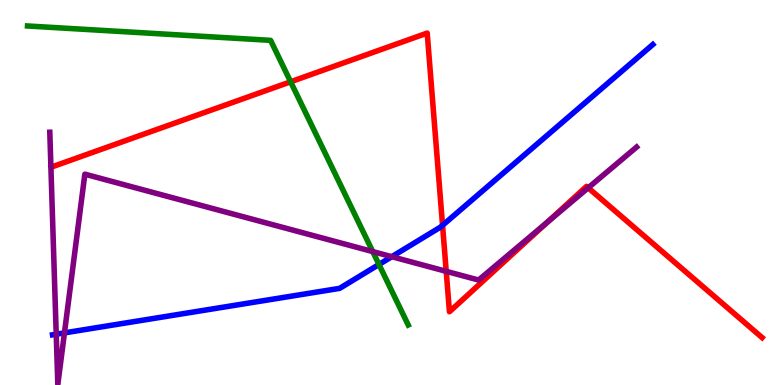[{'lines': ['blue', 'red'], 'intersections': [{'x': 5.71, 'y': 4.15}]}, {'lines': ['green', 'red'], 'intersections': [{'x': 3.75, 'y': 7.88}]}, {'lines': ['purple', 'red'], 'intersections': [{'x': 5.76, 'y': 2.95}, {'x': 7.06, 'y': 4.23}, {'x': 7.59, 'y': 5.12}]}, {'lines': ['blue', 'green'], 'intersections': [{'x': 4.89, 'y': 3.13}]}, {'lines': ['blue', 'purple'], 'intersections': [{'x': 0.725, 'y': 1.32}, {'x': 0.832, 'y': 1.35}, {'x': 5.06, 'y': 3.33}]}, {'lines': ['green', 'purple'], 'intersections': [{'x': 4.81, 'y': 3.47}]}]